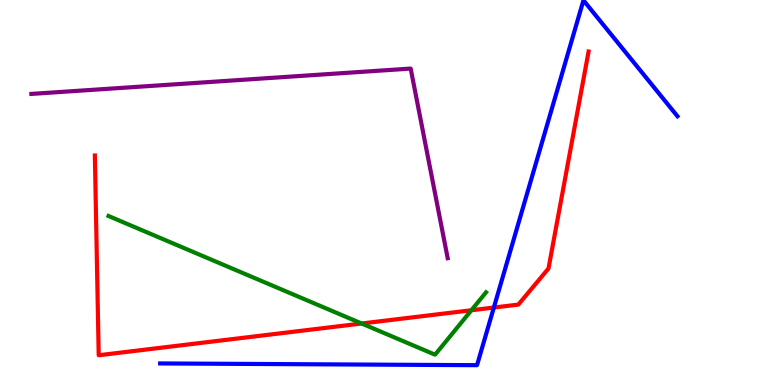[{'lines': ['blue', 'red'], 'intersections': [{'x': 6.37, 'y': 2.01}]}, {'lines': ['green', 'red'], 'intersections': [{'x': 4.67, 'y': 1.6}, {'x': 6.08, 'y': 1.94}]}, {'lines': ['purple', 'red'], 'intersections': []}, {'lines': ['blue', 'green'], 'intersections': []}, {'lines': ['blue', 'purple'], 'intersections': []}, {'lines': ['green', 'purple'], 'intersections': []}]